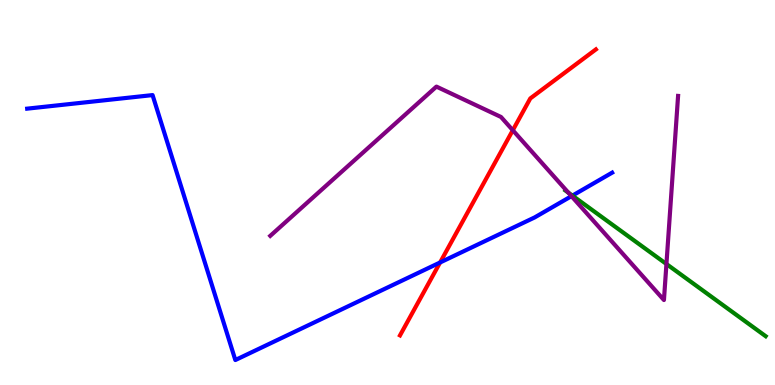[{'lines': ['blue', 'red'], 'intersections': [{'x': 5.68, 'y': 3.18}]}, {'lines': ['green', 'red'], 'intersections': []}, {'lines': ['purple', 'red'], 'intersections': [{'x': 6.62, 'y': 6.62}]}, {'lines': ['blue', 'green'], 'intersections': [{'x': 7.39, 'y': 4.92}]}, {'lines': ['blue', 'purple'], 'intersections': [{'x': 7.37, 'y': 4.91}]}, {'lines': ['green', 'purple'], 'intersections': [{'x': 7.33, 'y': 5.0}, {'x': 8.6, 'y': 3.14}]}]